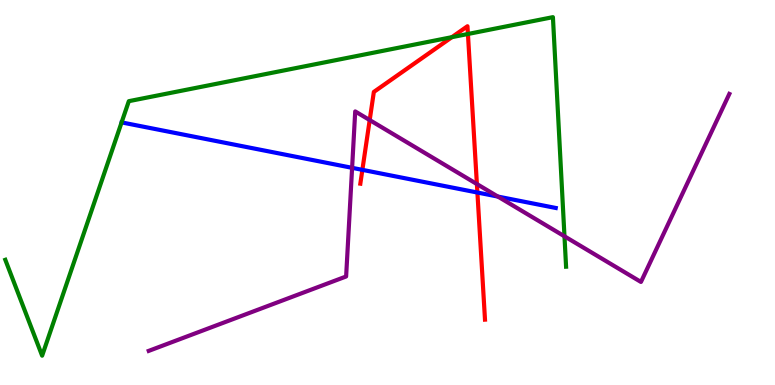[{'lines': ['blue', 'red'], 'intersections': [{'x': 4.68, 'y': 5.59}, {'x': 6.16, 'y': 5.0}]}, {'lines': ['green', 'red'], 'intersections': [{'x': 5.83, 'y': 9.03}, {'x': 6.04, 'y': 9.12}]}, {'lines': ['purple', 'red'], 'intersections': [{'x': 4.77, 'y': 6.88}, {'x': 6.15, 'y': 5.22}]}, {'lines': ['blue', 'green'], 'intersections': []}, {'lines': ['blue', 'purple'], 'intersections': [{'x': 4.54, 'y': 5.64}, {'x': 6.42, 'y': 4.89}]}, {'lines': ['green', 'purple'], 'intersections': [{'x': 7.28, 'y': 3.86}]}]